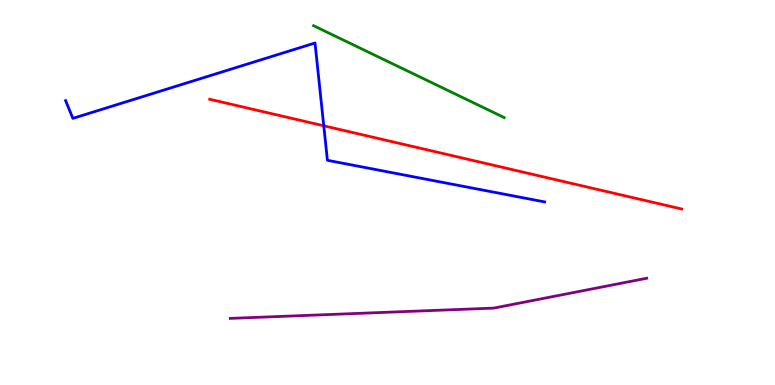[{'lines': ['blue', 'red'], 'intersections': [{'x': 4.18, 'y': 6.73}]}, {'lines': ['green', 'red'], 'intersections': []}, {'lines': ['purple', 'red'], 'intersections': []}, {'lines': ['blue', 'green'], 'intersections': []}, {'lines': ['blue', 'purple'], 'intersections': []}, {'lines': ['green', 'purple'], 'intersections': []}]